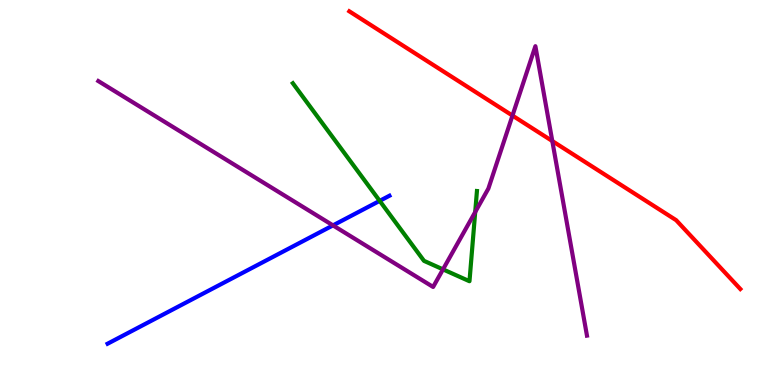[{'lines': ['blue', 'red'], 'intersections': []}, {'lines': ['green', 'red'], 'intersections': []}, {'lines': ['purple', 'red'], 'intersections': [{'x': 6.61, 'y': 7.0}, {'x': 7.13, 'y': 6.34}]}, {'lines': ['blue', 'green'], 'intersections': [{'x': 4.9, 'y': 4.78}]}, {'lines': ['blue', 'purple'], 'intersections': [{'x': 4.3, 'y': 4.15}]}, {'lines': ['green', 'purple'], 'intersections': [{'x': 5.72, 'y': 3.0}, {'x': 6.13, 'y': 4.49}]}]